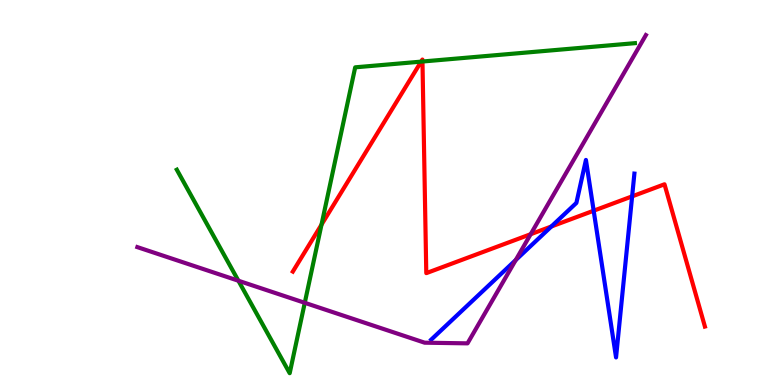[{'lines': ['blue', 'red'], 'intersections': [{'x': 7.11, 'y': 4.12}, {'x': 7.66, 'y': 4.53}, {'x': 8.16, 'y': 4.9}]}, {'lines': ['green', 'red'], 'intersections': [{'x': 4.15, 'y': 4.16}, {'x': 5.43, 'y': 8.4}, {'x': 5.45, 'y': 8.4}]}, {'lines': ['purple', 'red'], 'intersections': [{'x': 6.85, 'y': 3.92}]}, {'lines': ['blue', 'green'], 'intersections': []}, {'lines': ['blue', 'purple'], 'intersections': [{'x': 6.65, 'y': 3.25}]}, {'lines': ['green', 'purple'], 'intersections': [{'x': 3.08, 'y': 2.71}, {'x': 3.93, 'y': 2.13}]}]